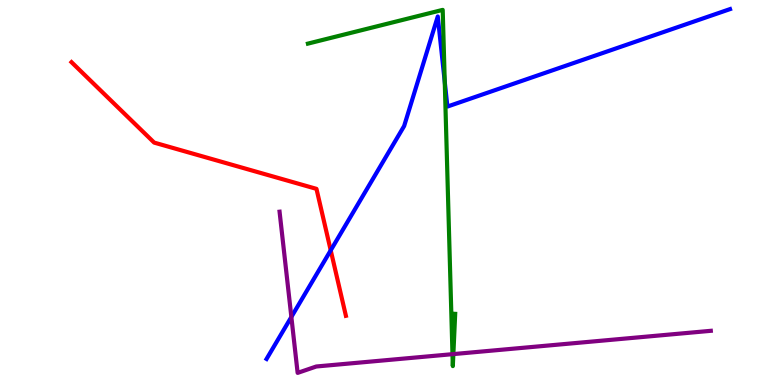[{'lines': ['blue', 'red'], 'intersections': [{'x': 4.27, 'y': 3.5}]}, {'lines': ['green', 'red'], 'intersections': []}, {'lines': ['purple', 'red'], 'intersections': []}, {'lines': ['blue', 'green'], 'intersections': [{'x': 5.74, 'y': 7.88}]}, {'lines': ['blue', 'purple'], 'intersections': [{'x': 3.76, 'y': 1.77}]}, {'lines': ['green', 'purple'], 'intersections': [{'x': 5.84, 'y': 0.801}, {'x': 5.85, 'y': 0.803}]}]